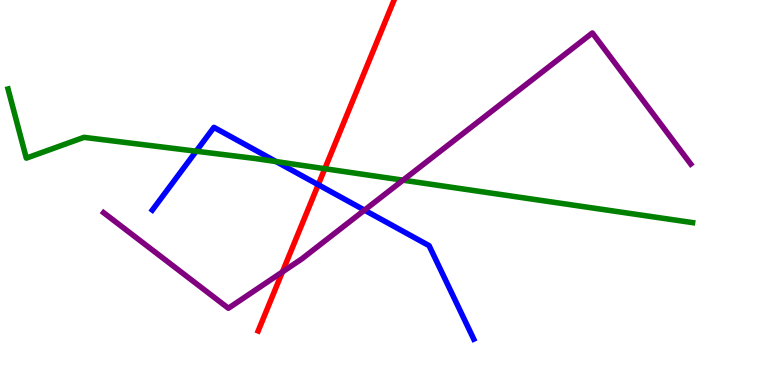[{'lines': ['blue', 'red'], 'intersections': [{'x': 4.11, 'y': 5.2}]}, {'lines': ['green', 'red'], 'intersections': [{'x': 4.19, 'y': 5.62}]}, {'lines': ['purple', 'red'], 'intersections': [{'x': 3.64, 'y': 2.94}]}, {'lines': ['blue', 'green'], 'intersections': [{'x': 2.53, 'y': 6.07}, {'x': 3.56, 'y': 5.8}]}, {'lines': ['blue', 'purple'], 'intersections': [{'x': 4.7, 'y': 4.54}]}, {'lines': ['green', 'purple'], 'intersections': [{'x': 5.2, 'y': 5.32}]}]